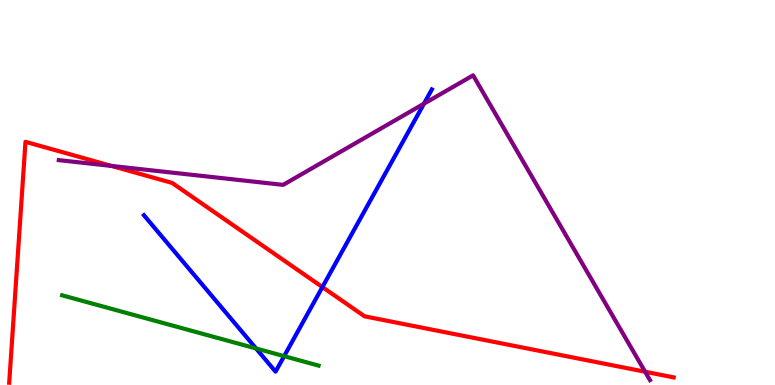[{'lines': ['blue', 'red'], 'intersections': [{'x': 4.16, 'y': 2.54}]}, {'lines': ['green', 'red'], 'intersections': []}, {'lines': ['purple', 'red'], 'intersections': [{'x': 1.44, 'y': 5.69}, {'x': 8.32, 'y': 0.344}]}, {'lines': ['blue', 'green'], 'intersections': [{'x': 3.3, 'y': 0.949}, {'x': 3.67, 'y': 0.749}]}, {'lines': ['blue', 'purple'], 'intersections': [{'x': 5.47, 'y': 7.31}]}, {'lines': ['green', 'purple'], 'intersections': []}]